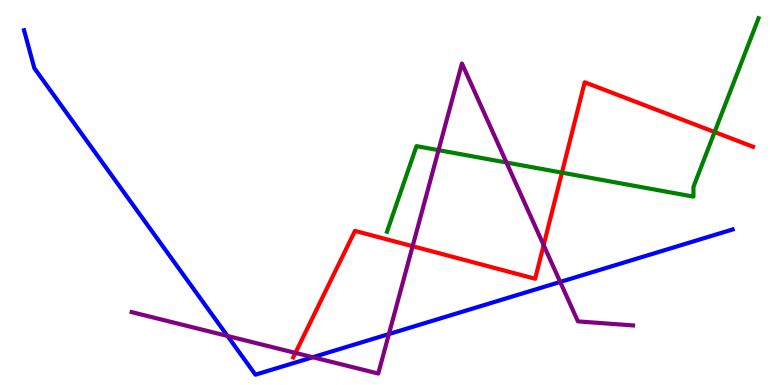[{'lines': ['blue', 'red'], 'intersections': []}, {'lines': ['green', 'red'], 'intersections': [{'x': 7.25, 'y': 5.52}, {'x': 9.22, 'y': 6.57}]}, {'lines': ['purple', 'red'], 'intersections': [{'x': 3.81, 'y': 0.834}, {'x': 5.32, 'y': 3.61}, {'x': 7.01, 'y': 3.63}]}, {'lines': ['blue', 'green'], 'intersections': []}, {'lines': ['blue', 'purple'], 'intersections': [{'x': 2.94, 'y': 1.27}, {'x': 4.04, 'y': 0.721}, {'x': 5.02, 'y': 1.32}, {'x': 7.23, 'y': 2.68}]}, {'lines': ['green', 'purple'], 'intersections': [{'x': 5.66, 'y': 6.1}, {'x': 6.54, 'y': 5.78}]}]